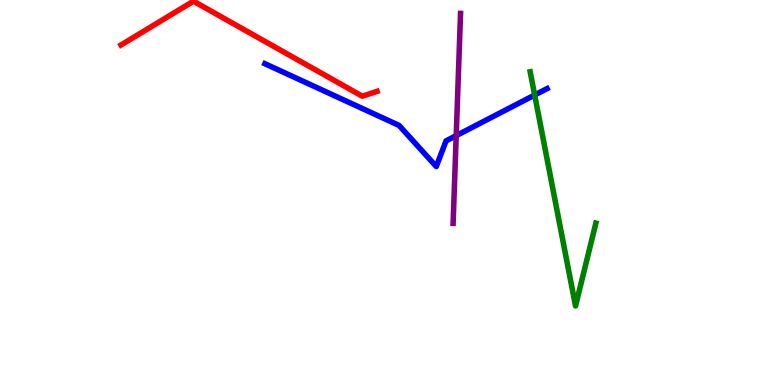[{'lines': ['blue', 'red'], 'intersections': []}, {'lines': ['green', 'red'], 'intersections': []}, {'lines': ['purple', 'red'], 'intersections': []}, {'lines': ['blue', 'green'], 'intersections': [{'x': 6.9, 'y': 7.53}]}, {'lines': ['blue', 'purple'], 'intersections': [{'x': 5.89, 'y': 6.48}]}, {'lines': ['green', 'purple'], 'intersections': []}]